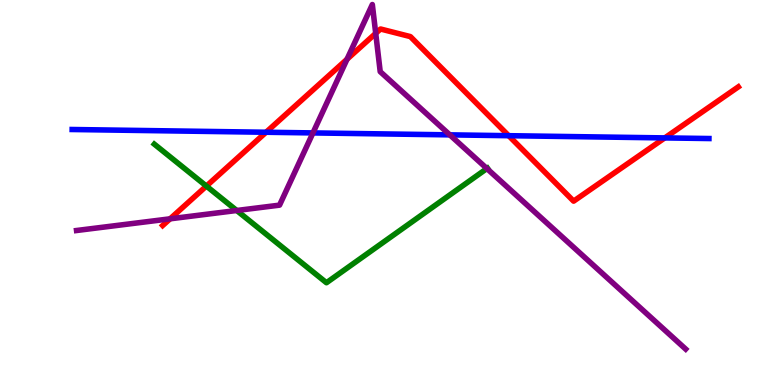[{'lines': ['blue', 'red'], 'intersections': [{'x': 3.43, 'y': 6.56}, {'x': 6.56, 'y': 6.48}, {'x': 8.58, 'y': 6.42}]}, {'lines': ['green', 'red'], 'intersections': [{'x': 2.66, 'y': 5.17}]}, {'lines': ['purple', 'red'], 'intersections': [{'x': 2.19, 'y': 4.32}, {'x': 4.48, 'y': 8.46}, {'x': 4.85, 'y': 9.13}]}, {'lines': ['blue', 'green'], 'intersections': []}, {'lines': ['blue', 'purple'], 'intersections': [{'x': 4.04, 'y': 6.55}, {'x': 5.8, 'y': 6.5}]}, {'lines': ['green', 'purple'], 'intersections': [{'x': 3.05, 'y': 4.53}, {'x': 6.28, 'y': 5.62}]}]